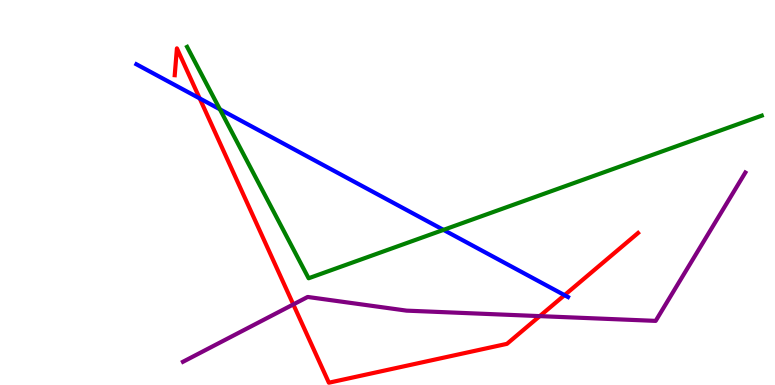[{'lines': ['blue', 'red'], 'intersections': [{'x': 2.58, 'y': 7.44}, {'x': 7.28, 'y': 2.33}]}, {'lines': ['green', 'red'], 'intersections': []}, {'lines': ['purple', 'red'], 'intersections': [{'x': 3.78, 'y': 2.09}, {'x': 6.96, 'y': 1.79}]}, {'lines': ['blue', 'green'], 'intersections': [{'x': 2.84, 'y': 7.16}, {'x': 5.72, 'y': 4.03}]}, {'lines': ['blue', 'purple'], 'intersections': []}, {'lines': ['green', 'purple'], 'intersections': []}]